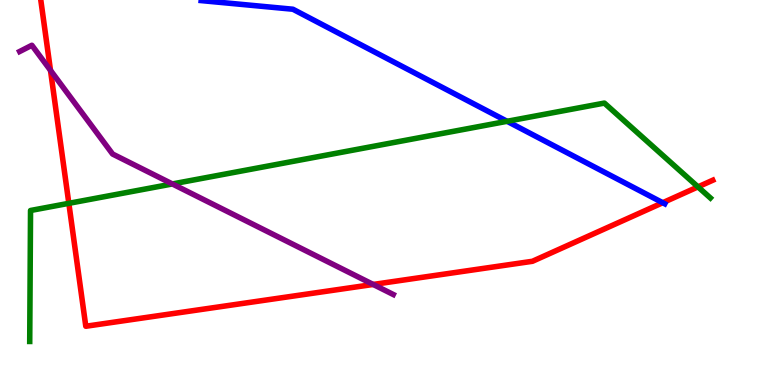[{'lines': ['blue', 'red'], 'intersections': [{'x': 8.55, 'y': 4.73}]}, {'lines': ['green', 'red'], 'intersections': [{'x': 0.888, 'y': 4.72}, {'x': 9.01, 'y': 5.15}]}, {'lines': ['purple', 'red'], 'intersections': [{'x': 0.652, 'y': 8.17}, {'x': 4.82, 'y': 2.61}]}, {'lines': ['blue', 'green'], 'intersections': [{'x': 6.54, 'y': 6.85}]}, {'lines': ['blue', 'purple'], 'intersections': []}, {'lines': ['green', 'purple'], 'intersections': [{'x': 2.22, 'y': 5.22}]}]